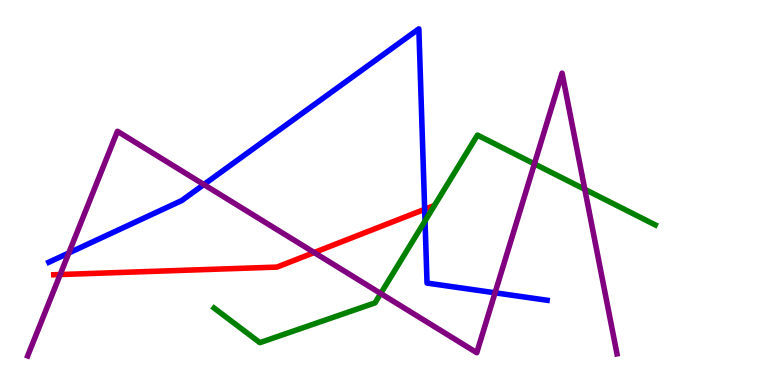[{'lines': ['blue', 'red'], 'intersections': [{'x': 5.48, 'y': 4.56}]}, {'lines': ['green', 'red'], 'intersections': []}, {'lines': ['purple', 'red'], 'intersections': [{'x': 0.777, 'y': 2.87}, {'x': 4.05, 'y': 3.44}]}, {'lines': ['blue', 'green'], 'intersections': [{'x': 5.48, 'y': 4.26}]}, {'lines': ['blue', 'purple'], 'intersections': [{'x': 0.888, 'y': 3.43}, {'x': 2.63, 'y': 5.21}, {'x': 6.39, 'y': 2.39}]}, {'lines': ['green', 'purple'], 'intersections': [{'x': 4.91, 'y': 2.38}, {'x': 6.9, 'y': 5.74}, {'x': 7.55, 'y': 5.08}]}]